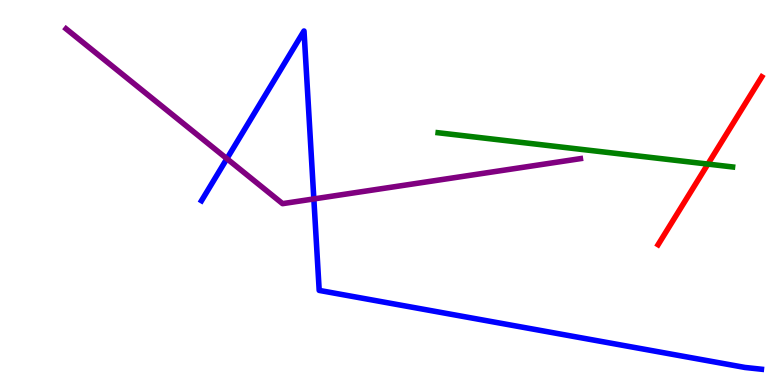[{'lines': ['blue', 'red'], 'intersections': []}, {'lines': ['green', 'red'], 'intersections': [{'x': 9.13, 'y': 5.74}]}, {'lines': ['purple', 'red'], 'intersections': []}, {'lines': ['blue', 'green'], 'intersections': []}, {'lines': ['blue', 'purple'], 'intersections': [{'x': 2.93, 'y': 5.88}, {'x': 4.05, 'y': 4.83}]}, {'lines': ['green', 'purple'], 'intersections': []}]